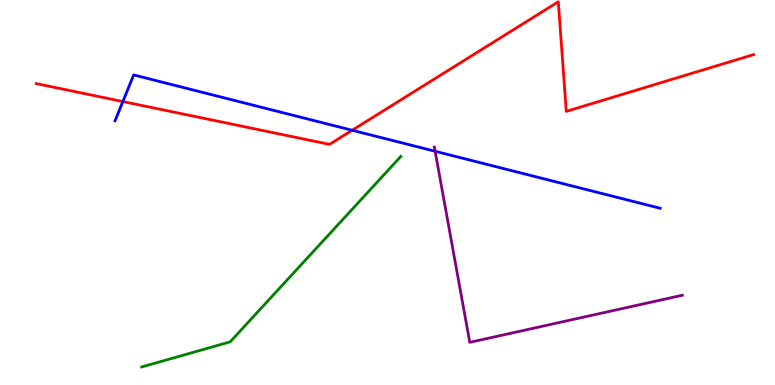[{'lines': ['blue', 'red'], 'intersections': [{'x': 1.59, 'y': 7.36}, {'x': 4.54, 'y': 6.62}]}, {'lines': ['green', 'red'], 'intersections': []}, {'lines': ['purple', 'red'], 'intersections': []}, {'lines': ['blue', 'green'], 'intersections': []}, {'lines': ['blue', 'purple'], 'intersections': [{'x': 5.61, 'y': 6.07}]}, {'lines': ['green', 'purple'], 'intersections': []}]